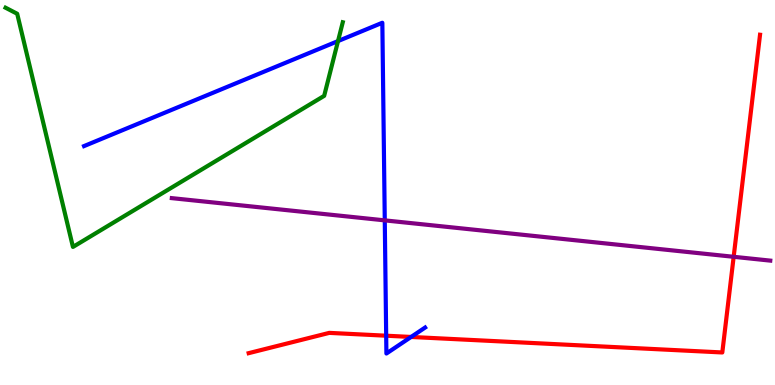[{'lines': ['blue', 'red'], 'intersections': [{'x': 4.98, 'y': 1.28}, {'x': 5.3, 'y': 1.25}]}, {'lines': ['green', 'red'], 'intersections': []}, {'lines': ['purple', 'red'], 'intersections': [{'x': 9.47, 'y': 3.33}]}, {'lines': ['blue', 'green'], 'intersections': [{'x': 4.36, 'y': 8.93}]}, {'lines': ['blue', 'purple'], 'intersections': [{'x': 4.96, 'y': 4.28}]}, {'lines': ['green', 'purple'], 'intersections': []}]